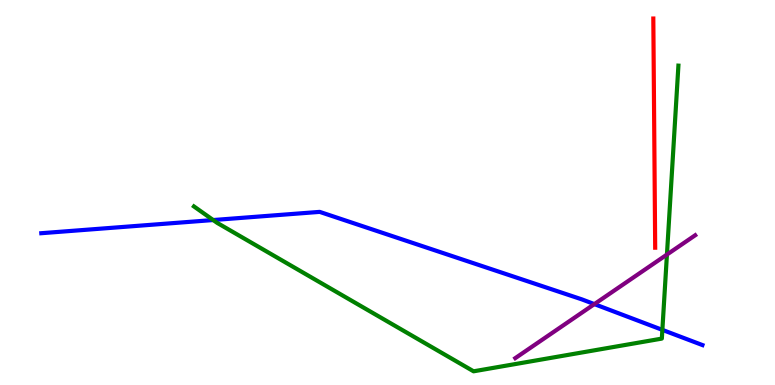[{'lines': ['blue', 'red'], 'intersections': []}, {'lines': ['green', 'red'], 'intersections': []}, {'lines': ['purple', 'red'], 'intersections': []}, {'lines': ['blue', 'green'], 'intersections': [{'x': 2.75, 'y': 4.28}, {'x': 8.55, 'y': 1.43}]}, {'lines': ['blue', 'purple'], 'intersections': [{'x': 7.67, 'y': 2.1}]}, {'lines': ['green', 'purple'], 'intersections': [{'x': 8.61, 'y': 3.39}]}]